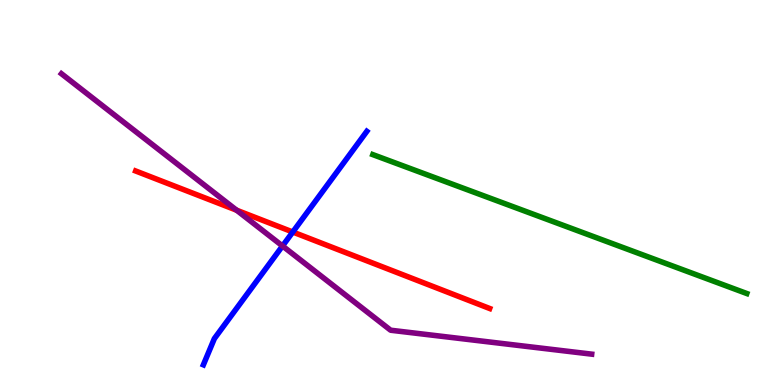[{'lines': ['blue', 'red'], 'intersections': [{'x': 3.78, 'y': 3.97}]}, {'lines': ['green', 'red'], 'intersections': []}, {'lines': ['purple', 'red'], 'intersections': [{'x': 3.05, 'y': 4.54}]}, {'lines': ['blue', 'green'], 'intersections': []}, {'lines': ['blue', 'purple'], 'intersections': [{'x': 3.65, 'y': 3.61}]}, {'lines': ['green', 'purple'], 'intersections': []}]